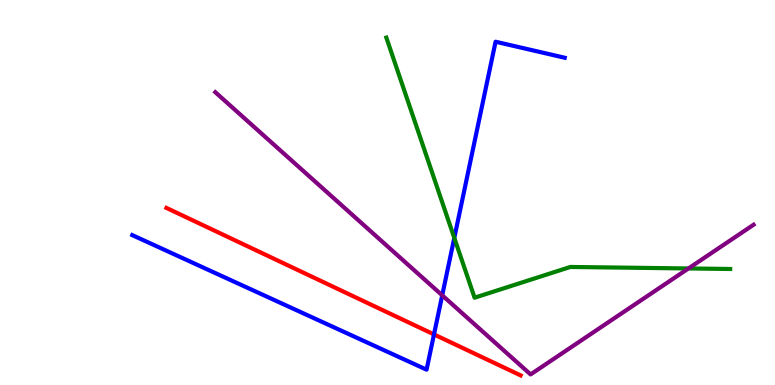[{'lines': ['blue', 'red'], 'intersections': [{'x': 5.6, 'y': 1.31}]}, {'lines': ['green', 'red'], 'intersections': []}, {'lines': ['purple', 'red'], 'intersections': []}, {'lines': ['blue', 'green'], 'intersections': [{'x': 5.86, 'y': 3.82}]}, {'lines': ['blue', 'purple'], 'intersections': [{'x': 5.71, 'y': 2.33}]}, {'lines': ['green', 'purple'], 'intersections': [{'x': 8.88, 'y': 3.03}]}]